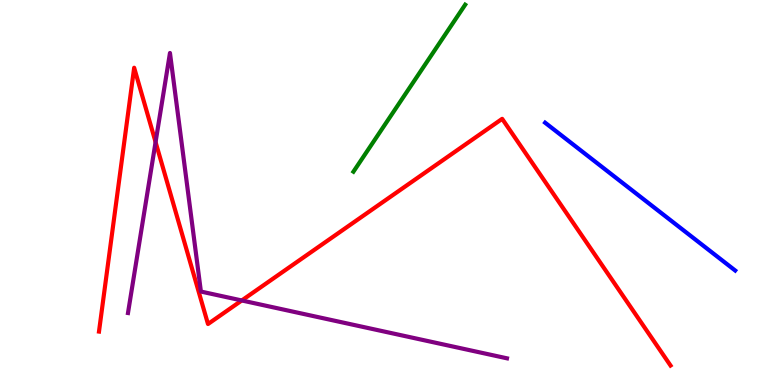[{'lines': ['blue', 'red'], 'intersections': []}, {'lines': ['green', 'red'], 'intersections': []}, {'lines': ['purple', 'red'], 'intersections': [{'x': 2.01, 'y': 6.31}, {'x': 3.12, 'y': 2.2}]}, {'lines': ['blue', 'green'], 'intersections': []}, {'lines': ['blue', 'purple'], 'intersections': []}, {'lines': ['green', 'purple'], 'intersections': []}]